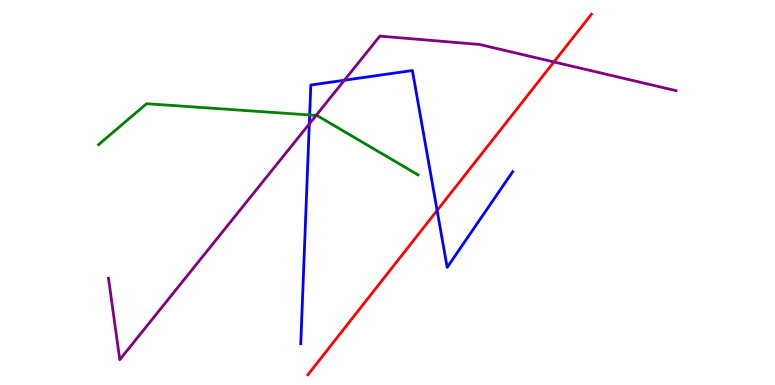[{'lines': ['blue', 'red'], 'intersections': [{'x': 5.64, 'y': 4.53}]}, {'lines': ['green', 'red'], 'intersections': []}, {'lines': ['purple', 'red'], 'intersections': [{'x': 7.15, 'y': 8.39}]}, {'lines': ['blue', 'green'], 'intersections': [{'x': 4.0, 'y': 7.01}]}, {'lines': ['blue', 'purple'], 'intersections': [{'x': 3.99, 'y': 6.78}, {'x': 4.44, 'y': 7.92}]}, {'lines': ['green', 'purple'], 'intersections': [{'x': 4.08, 'y': 7.0}]}]